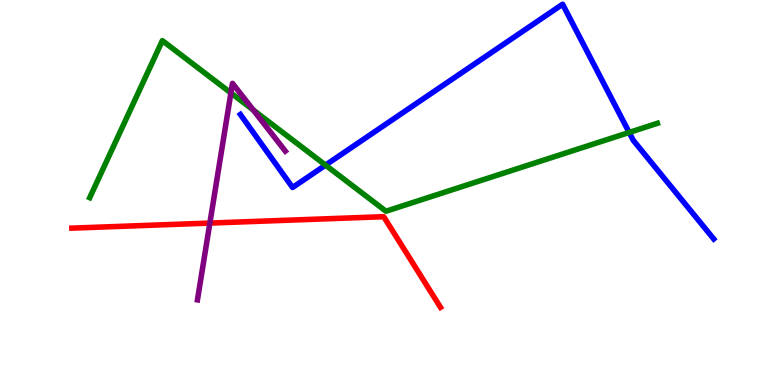[{'lines': ['blue', 'red'], 'intersections': []}, {'lines': ['green', 'red'], 'intersections': []}, {'lines': ['purple', 'red'], 'intersections': [{'x': 2.71, 'y': 4.21}]}, {'lines': ['blue', 'green'], 'intersections': [{'x': 4.2, 'y': 5.71}, {'x': 8.12, 'y': 6.56}]}, {'lines': ['blue', 'purple'], 'intersections': []}, {'lines': ['green', 'purple'], 'intersections': [{'x': 2.98, 'y': 7.59}, {'x': 3.27, 'y': 7.14}]}]